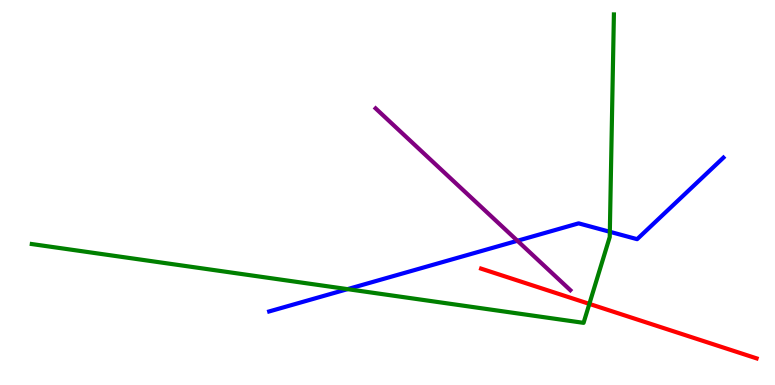[{'lines': ['blue', 'red'], 'intersections': []}, {'lines': ['green', 'red'], 'intersections': [{'x': 7.6, 'y': 2.11}]}, {'lines': ['purple', 'red'], 'intersections': []}, {'lines': ['blue', 'green'], 'intersections': [{'x': 4.48, 'y': 2.49}, {'x': 7.87, 'y': 3.98}]}, {'lines': ['blue', 'purple'], 'intersections': [{'x': 6.68, 'y': 3.75}]}, {'lines': ['green', 'purple'], 'intersections': []}]